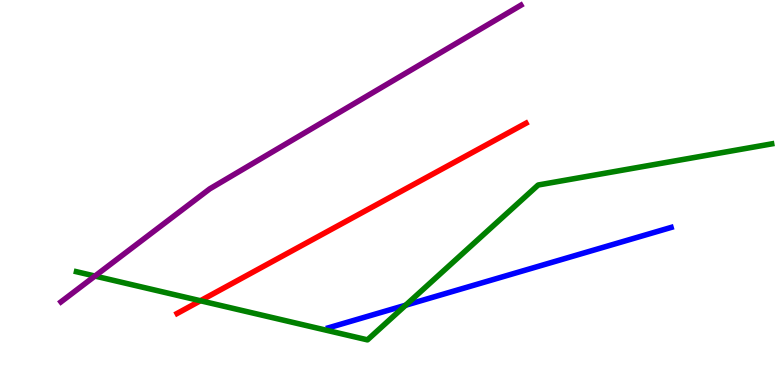[{'lines': ['blue', 'red'], 'intersections': []}, {'lines': ['green', 'red'], 'intersections': [{'x': 2.59, 'y': 2.19}]}, {'lines': ['purple', 'red'], 'intersections': []}, {'lines': ['blue', 'green'], 'intersections': [{'x': 5.23, 'y': 2.07}]}, {'lines': ['blue', 'purple'], 'intersections': []}, {'lines': ['green', 'purple'], 'intersections': [{'x': 1.23, 'y': 2.83}]}]